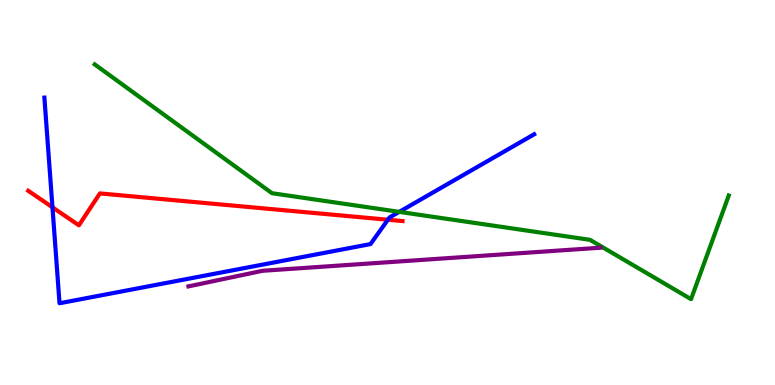[{'lines': ['blue', 'red'], 'intersections': [{'x': 0.677, 'y': 4.62}, {'x': 5.01, 'y': 4.29}]}, {'lines': ['green', 'red'], 'intersections': []}, {'lines': ['purple', 'red'], 'intersections': []}, {'lines': ['blue', 'green'], 'intersections': [{'x': 5.15, 'y': 4.5}]}, {'lines': ['blue', 'purple'], 'intersections': []}, {'lines': ['green', 'purple'], 'intersections': []}]